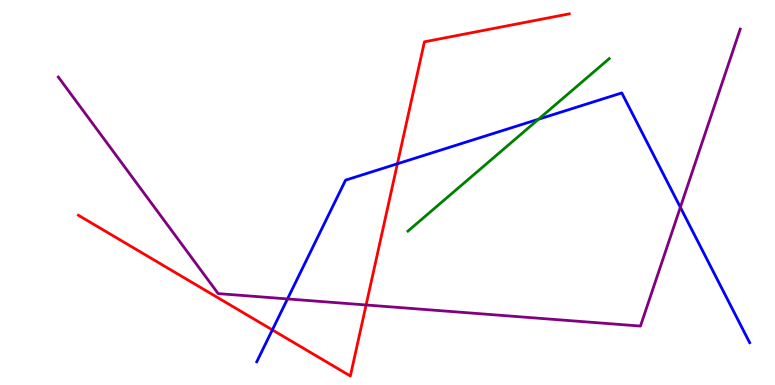[{'lines': ['blue', 'red'], 'intersections': [{'x': 3.51, 'y': 1.43}, {'x': 5.13, 'y': 5.75}]}, {'lines': ['green', 'red'], 'intersections': []}, {'lines': ['purple', 'red'], 'intersections': [{'x': 4.72, 'y': 2.08}]}, {'lines': ['blue', 'green'], 'intersections': [{'x': 6.95, 'y': 6.9}]}, {'lines': ['blue', 'purple'], 'intersections': [{'x': 3.71, 'y': 2.24}, {'x': 8.78, 'y': 4.62}]}, {'lines': ['green', 'purple'], 'intersections': []}]